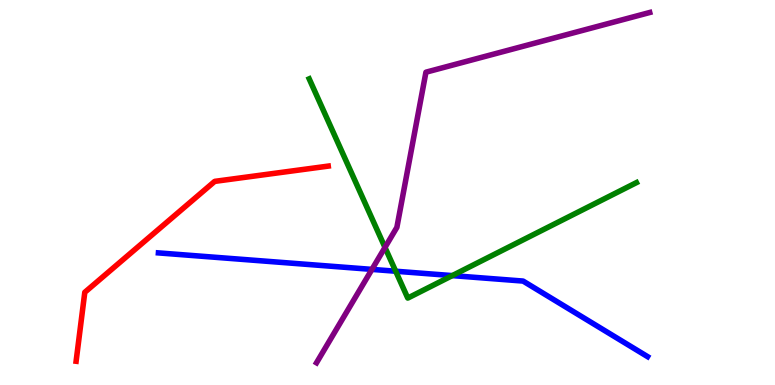[{'lines': ['blue', 'red'], 'intersections': []}, {'lines': ['green', 'red'], 'intersections': []}, {'lines': ['purple', 'red'], 'intersections': []}, {'lines': ['blue', 'green'], 'intersections': [{'x': 5.11, 'y': 2.96}, {'x': 5.84, 'y': 2.84}]}, {'lines': ['blue', 'purple'], 'intersections': [{'x': 4.8, 'y': 3.0}]}, {'lines': ['green', 'purple'], 'intersections': [{'x': 4.97, 'y': 3.57}]}]